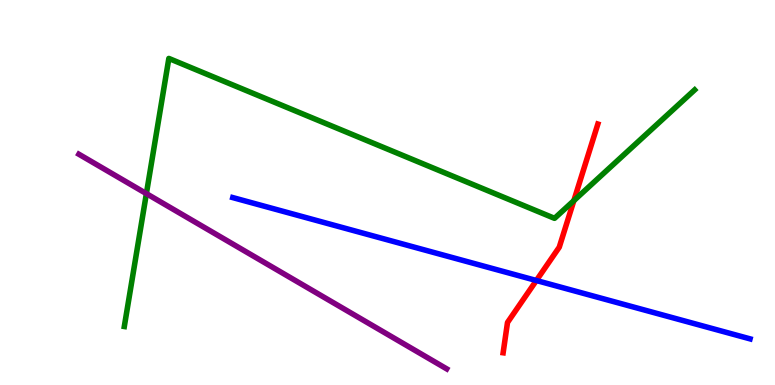[{'lines': ['blue', 'red'], 'intersections': [{'x': 6.92, 'y': 2.71}]}, {'lines': ['green', 'red'], 'intersections': [{'x': 7.4, 'y': 4.79}]}, {'lines': ['purple', 'red'], 'intersections': []}, {'lines': ['blue', 'green'], 'intersections': []}, {'lines': ['blue', 'purple'], 'intersections': []}, {'lines': ['green', 'purple'], 'intersections': [{'x': 1.89, 'y': 4.97}]}]